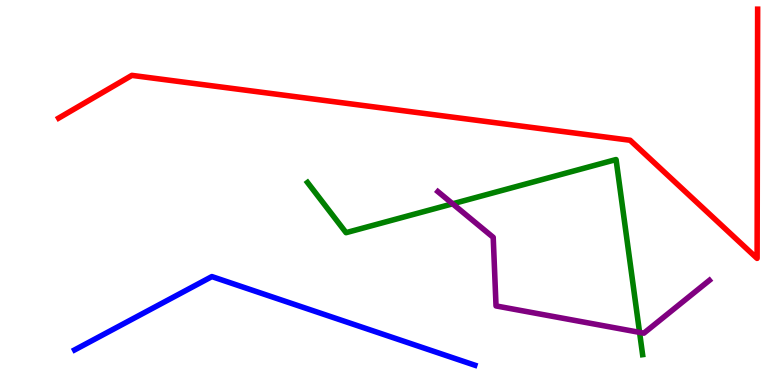[{'lines': ['blue', 'red'], 'intersections': []}, {'lines': ['green', 'red'], 'intersections': []}, {'lines': ['purple', 'red'], 'intersections': []}, {'lines': ['blue', 'green'], 'intersections': []}, {'lines': ['blue', 'purple'], 'intersections': []}, {'lines': ['green', 'purple'], 'intersections': [{'x': 5.84, 'y': 4.71}, {'x': 8.25, 'y': 1.37}]}]